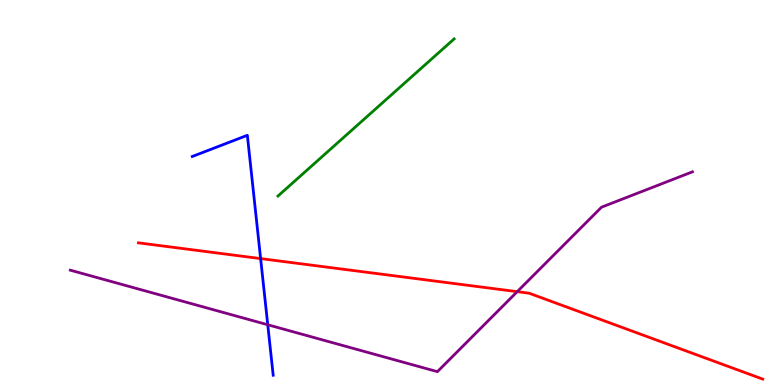[{'lines': ['blue', 'red'], 'intersections': [{'x': 3.36, 'y': 3.28}]}, {'lines': ['green', 'red'], 'intersections': []}, {'lines': ['purple', 'red'], 'intersections': [{'x': 6.67, 'y': 2.42}]}, {'lines': ['blue', 'green'], 'intersections': []}, {'lines': ['blue', 'purple'], 'intersections': [{'x': 3.45, 'y': 1.56}]}, {'lines': ['green', 'purple'], 'intersections': []}]